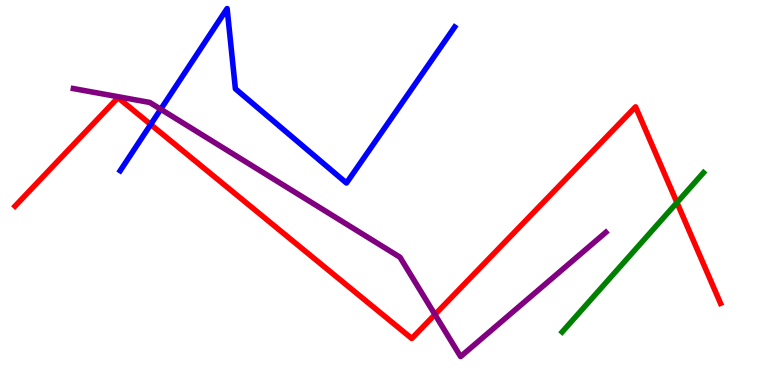[{'lines': ['blue', 'red'], 'intersections': [{'x': 1.94, 'y': 6.77}]}, {'lines': ['green', 'red'], 'intersections': [{'x': 8.73, 'y': 4.74}]}, {'lines': ['purple', 'red'], 'intersections': [{'x': 5.61, 'y': 1.83}]}, {'lines': ['blue', 'green'], 'intersections': []}, {'lines': ['blue', 'purple'], 'intersections': [{'x': 2.07, 'y': 7.16}]}, {'lines': ['green', 'purple'], 'intersections': []}]